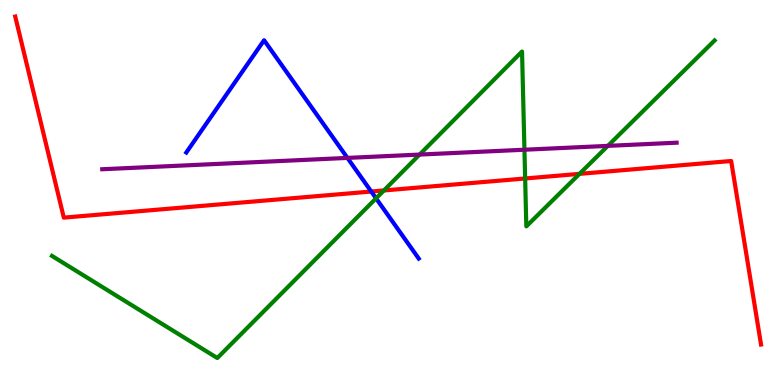[{'lines': ['blue', 'red'], 'intersections': [{'x': 4.79, 'y': 5.03}]}, {'lines': ['green', 'red'], 'intersections': [{'x': 4.95, 'y': 5.05}, {'x': 6.78, 'y': 5.36}, {'x': 7.48, 'y': 5.48}]}, {'lines': ['purple', 'red'], 'intersections': []}, {'lines': ['blue', 'green'], 'intersections': [{'x': 4.85, 'y': 4.85}]}, {'lines': ['blue', 'purple'], 'intersections': [{'x': 4.48, 'y': 5.9}]}, {'lines': ['green', 'purple'], 'intersections': [{'x': 5.41, 'y': 5.99}, {'x': 6.77, 'y': 6.11}, {'x': 7.84, 'y': 6.21}]}]